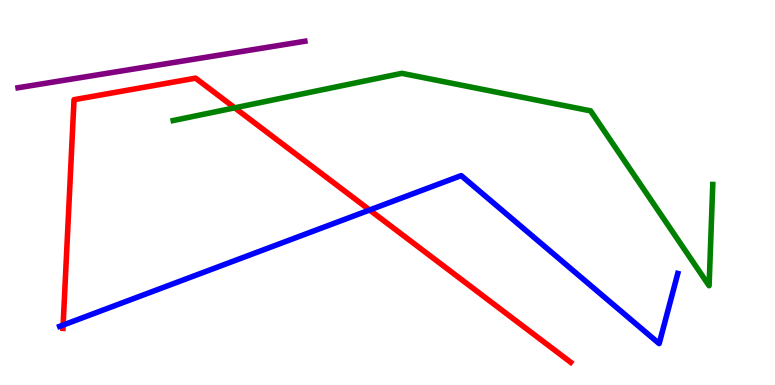[{'lines': ['blue', 'red'], 'intersections': [{'x': 0.814, 'y': 1.56}, {'x': 4.77, 'y': 4.55}]}, {'lines': ['green', 'red'], 'intersections': [{'x': 3.03, 'y': 7.2}]}, {'lines': ['purple', 'red'], 'intersections': []}, {'lines': ['blue', 'green'], 'intersections': []}, {'lines': ['blue', 'purple'], 'intersections': []}, {'lines': ['green', 'purple'], 'intersections': []}]